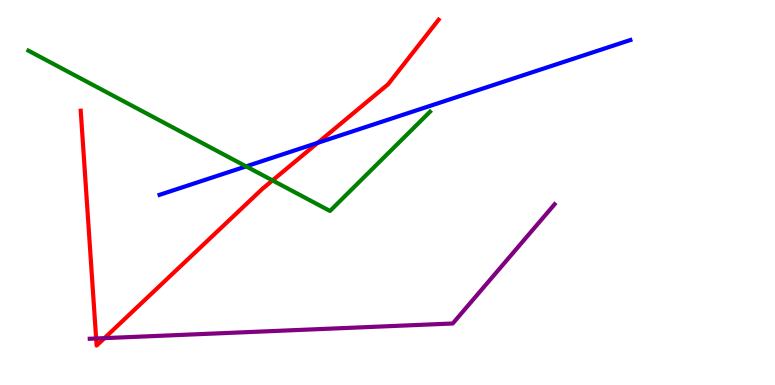[{'lines': ['blue', 'red'], 'intersections': [{'x': 4.1, 'y': 6.29}]}, {'lines': ['green', 'red'], 'intersections': [{'x': 3.52, 'y': 5.31}]}, {'lines': ['purple', 'red'], 'intersections': [{'x': 1.24, 'y': 1.21}, {'x': 1.35, 'y': 1.22}]}, {'lines': ['blue', 'green'], 'intersections': [{'x': 3.18, 'y': 5.68}]}, {'lines': ['blue', 'purple'], 'intersections': []}, {'lines': ['green', 'purple'], 'intersections': []}]